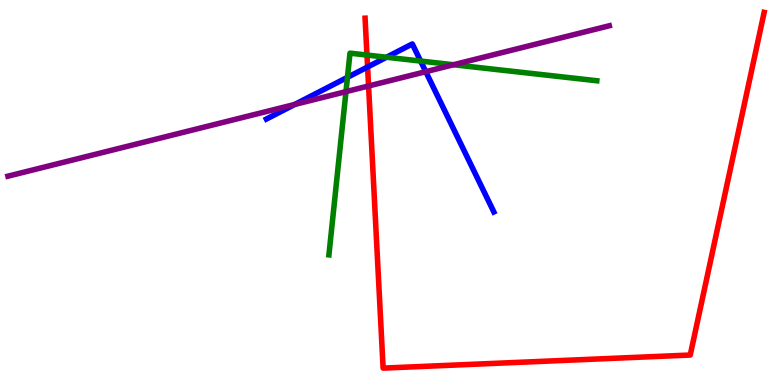[{'lines': ['blue', 'red'], 'intersections': [{'x': 4.74, 'y': 8.26}]}, {'lines': ['green', 'red'], 'intersections': [{'x': 4.74, 'y': 8.57}]}, {'lines': ['purple', 'red'], 'intersections': [{'x': 4.76, 'y': 7.77}]}, {'lines': ['blue', 'green'], 'intersections': [{'x': 4.48, 'y': 7.99}, {'x': 4.99, 'y': 8.51}, {'x': 5.43, 'y': 8.41}]}, {'lines': ['blue', 'purple'], 'intersections': [{'x': 3.8, 'y': 7.29}, {'x': 5.49, 'y': 8.14}]}, {'lines': ['green', 'purple'], 'intersections': [{'x': 4.46, 'y': 7.62}, {'x': 5.85, 'y': 8.32}]}]